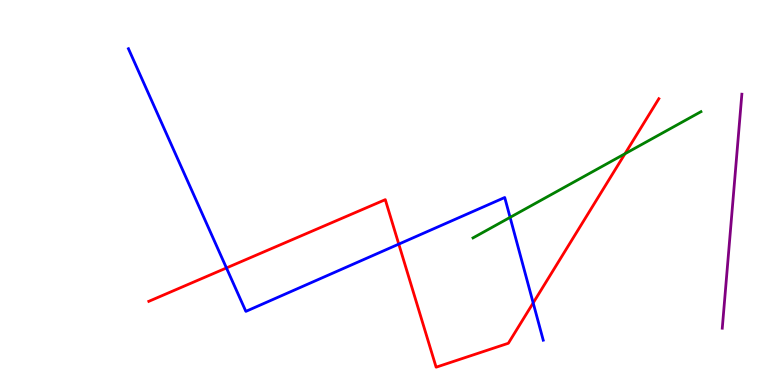[{'lines': ['blue', 'red'], 'intersections': [{'x': 2.92, 'y': 3.04}, {'x': 5.15, 'y': 3.66}, {'x': 6.88, 'y': 2.13}]}, {'lines': ['green', 'red'], 'intersections': [{'x': 8.06, 'y': 6.01}]}, {'lines': ['purple', 'red'], 'intersections': []}, {'lines': ['blue', 'green'], 'intersections': [{'x': 6.58, 'y': 4.35}]}, {'lines': ['blue', 'purple'], 'intersections': []}, {'lines': ['green', 'purple'], 'intersections': []}]